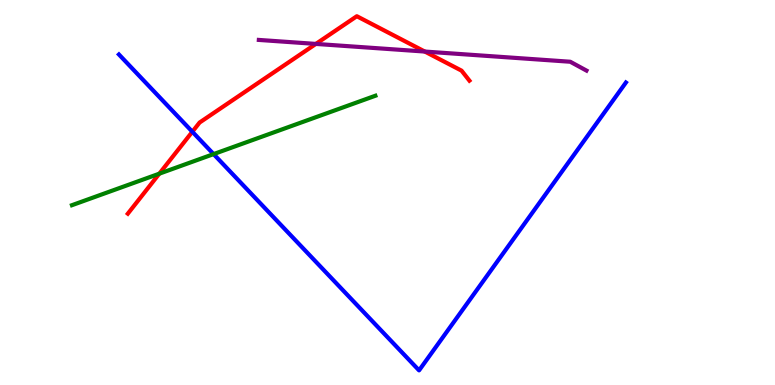[{'lines': ['blue', 'red'], 'intersections': [{'x': 2.48, 'y': 6.58}]}, {'lines': ['green', 'red'], 'intersections': [{'x': 2.06, 'y': 5.49}]}, {'lines': ['purple', 'red'], 'intersections': [{'x': 4.08, 'y': 8.86}, {'x': 5.48, 'y': 8.66}]}, {'lines': ['blue', 'green'], 'intersections': [{'x': 2.76, 'y': 6.0}]}, {'lines': ['blue', 'purple'], 'intersections': []}, {'lines': ['green', 'purple'], 'intersections': []}]